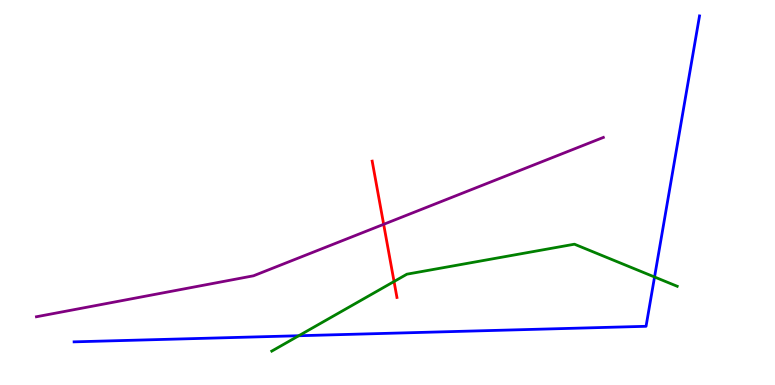[{'lines': ['blue', 'red'], 'intersections': []}, {'lines': ['green', 'red'], 'intersections': [{'x': 5.08, 'y': 2.69}]}, {'lines': ['purple', 'red'], 'intersections': [{'x': 4.95, 'y': 4.17}]}, {'lines': ['blue', 'green'], 'intersections': [{'x': 3.86, 'y': 1.28}, {'x': 8.45, 'y': 2.81}]}, {'lines': ['blue', 'purple'], 'intersections': []}, {'lines': ['green', 'purple'], 'intersections': []}]